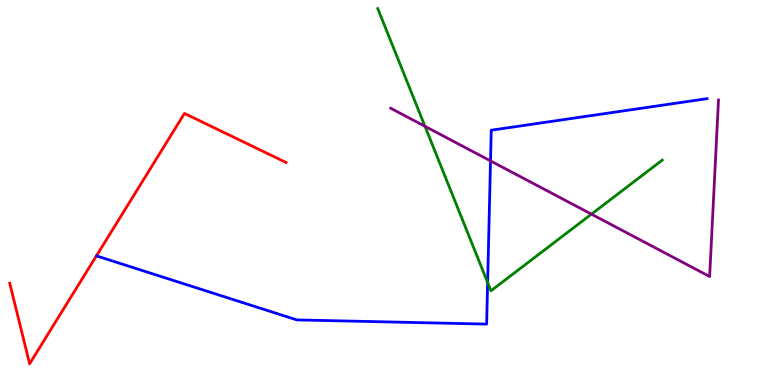[{'lines': ['blue', 'red'], 'intersections': []}, {'lines': ['green', 'red'], 'intersections': []}, {'lines': ['purple', 'red'], 'intersections': []}, {'lines': ['blue', 'green'], 'intersections': [{'x': 6.29, 'y': 2.66}]}, {'lines': ['blue', 'purple'], 'intersections': [{'x': 6.33, 'y': 5.82}]}, {'lines': ['green', 'purple'], 'intersections': [{'x': 5.48, 'y': 6.72}, {'x': 7.63, 'y': 4.44}]}]